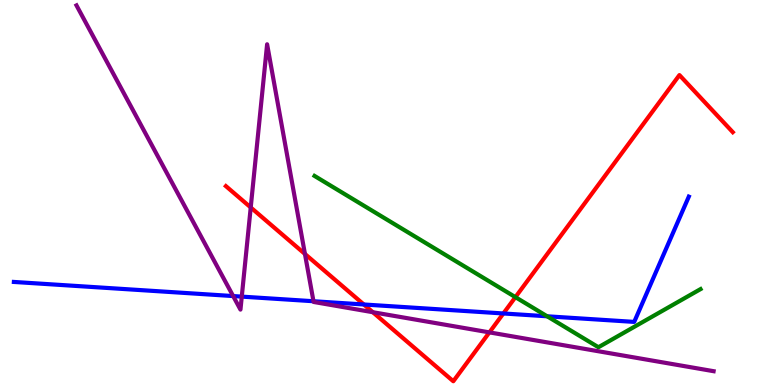[{'lines': ['blue', 'red'], 'intersections': [{'x': 4.69, 'y': 2.09}, {'x': 6.49, 'y': 1.86}]}, {'lines': ['green', 'red'], 'intersections': [{'x': 6.65, 'y': 2.28}]}, {'lines': ['purple', 'red'], 'intersections': [{'x': 3.24, 'y': 4.61}, {'x': 3.93, 'y': 3.4}, {'x': 4.81, 'y': 1.89}, {'x': 6.31, 'y': 1.37}]}, {'lines': ['blue', 'green'], 'intersections': [{'x': 7.06, 'y': 1.78}]}, {'lines': ['blue', 'purple'], 'intersections': [{'x': 3.01, 'y': 2.31}, {'x': 3.12, 'y': 2.3}, {'x': 4.04, 'y': 2.18}]}, {'lines': ['green', 'purple'], 'intersections': []}]